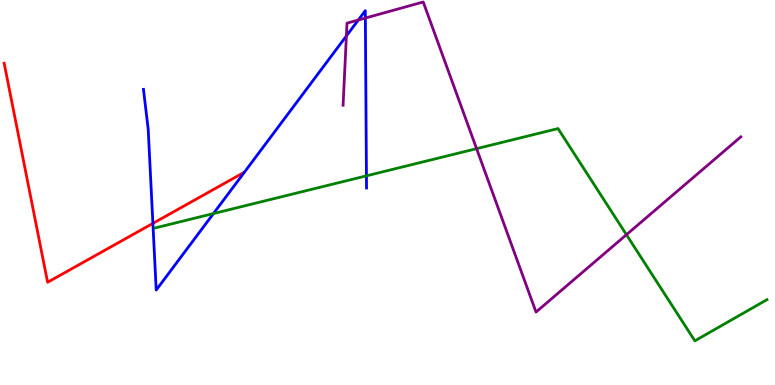[{'lines': ['blue', 'red'], 'intersections': [{'x': 1.97, 'y': 4.2}]}, {'lines': ['green', 'red'], 'intersections': []}, {'lines': ['purple', 'red'], 'intersections': []}, {'lines': ['blue', 'green'], 'intersections': [{'x': 2.75, 'y': 4.45}, {'x': 4.73, 'y': 5.43}]}, {'lines': ['blue', 'purple'], 'intersections': [{'x': 4.47, 'y': 9.07}, {'x': 4.62, 'y': 9.48}, {'x': 4.71, 'y': 9.53}]}, {'lines': ['green', 'purple'], 'intersections': [{'x': 6.15, 'y': 6.14}, {'x': 8.08, 'y': 3.9}]}]